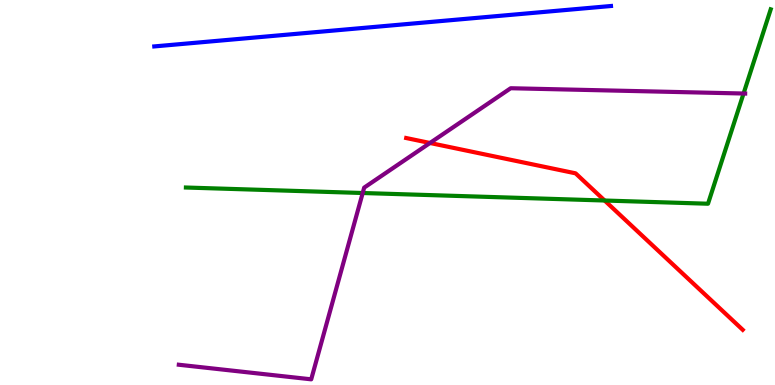[{'lines': ['blue', 'red'], 'intersections': []}, {'lines': ['green', 'red'], 'intersections': [{'x': 7.8, 'y': 4.79}]}, {'lines': ['purple', 'red'], 'intersections': [{'x': 5.55, 'y': 6.29}]}, {'lines': ['blue', 'green'], 'intersections': []}, {'lines': ['blue', 'purple'], 'intersections': []}, {'lines': ['green', 'purple'], 'intersections': [{'x': 4.68, 'y': 4.99}, {'x': 9.59, 'y': 7.57}]}]